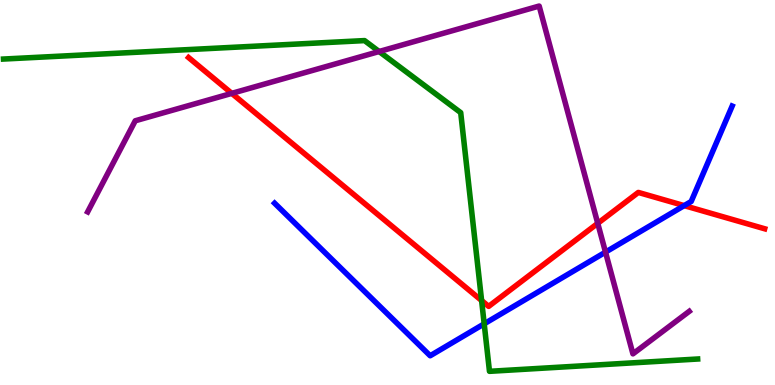[{'lines': ['blue', 'red'], 'intersections': [{'x': 8.83, 'y': 4.66}]}, {'lines': ['green', 'red'], 'intersections': [{'x': 6.21, 'y': 2.19}]}, {'lines': ['purple', 'red'], 'intersections': [{'x': 2.99, 'y': 7.57}, {'x': 7.71, 'y': 4.2}]}, {'lines': ['blue', 'green'], 'intersections': [{'x': 6.25, 'y': 1.59}]}, {'lines': ['blue', 'purple'], 'intersections': [{'x': 7.81, 'y': 3.45}]}, {'lines': ['green', 'purple'], 'intersections': [{'x': 4.89, 'y': 8.66}]}]